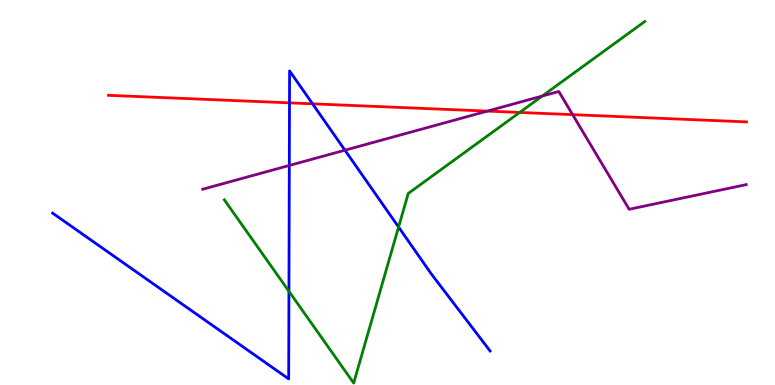[{'lines': ['blue', 'red'], 'intersections': [{'x': 3.74, 'y': 7.33}, {'x': 4.03, 'y': 7.3}]}, {'lines': ['green', 'red'], 'intersections': [{'x': 6.71, 'y': 7.08}]}, {'lines': ['purple', 'red'], 'intersections': [{'x': 6.29, 'y': 7.11}, {'x': 7.39, 'y': 7.02}]}, {'lines': ['blue', 'green'], 'intersections': [{'x': 3.73, 'y': 2.43}, {'x': 5.14, 'y': 4.1}]}, {'lines': ['blue', 'purple'], 'intersections': [{'x': 3.73, 'y': 5.7}, {'x': 4.45, 'y': 6.1}]}, {'lines': ['green', 'purple'], 'intersections': [{'x': 7.0, 'y': 7.51}]}]